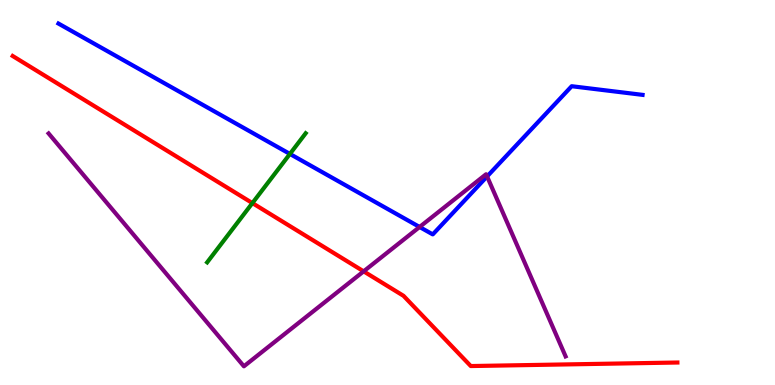[{'lines': ['blue', 'red'], 'intersections': []}, {'lines': ['green', 'red'], 'intersections': [{'x': 3.26, 'y': 4.72}]}, {'lines': ['purple', 'red'], 'intersections': [{'x': 4.69, 'y': 2.95}]}, {'lines': ['blue', 'green'], 'intersections': [{'x': 3.74, 'y': 6.0}]}, {'lines': ['blue', 'purple'], 'intersections': [{'x': 5.41, 'y': 4.1}, {'x': 6.28, 'y': 5.42}]}, {'lines': ['green', 'purple'], 'intersections': []}]